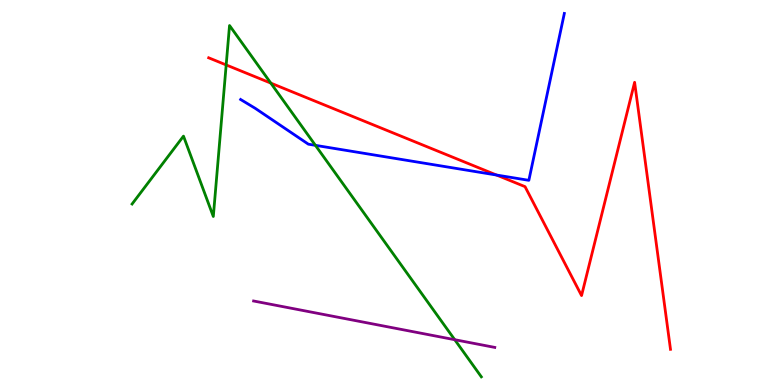[{'lines': ['blue', 'red'], 'intersections': [{'x': 6.41, 'y': 5.45}]}, {'lines': ['green', 'red'], 'intersections': [{'x': 2.92, 'y': 8.31}, {'x': 3.49, 'y': 7.84}]}, {'lines': ['purple', 'red'], 'intersections': []}, {'lines': ['blue', 'green'], 'intersections': [{'x': 4.07, 'y': 6.22}]}, {'lines': ['blue', 'purple'], 'intersections': []}, {'lines': ['green', 'purple'], 'intersections': [{'x': 5.87, 'y': 1.18}]}]